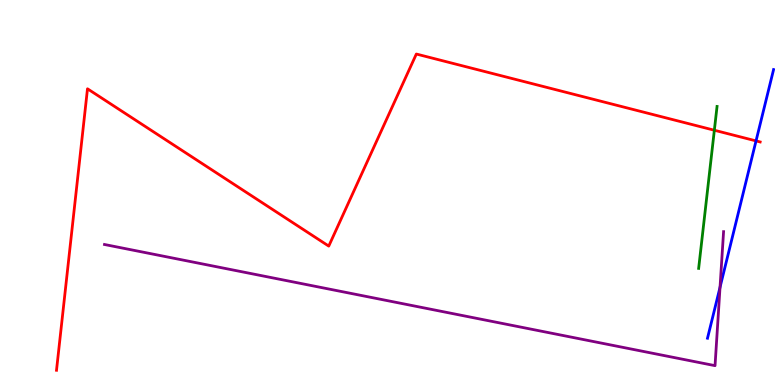[{'lines': ['blue', 'red'], 'intersections': [{'x': 9.76, 'y': 6.34}]}, {'lines': ['green', 'red'], 'intersections': [{'x': 9.22, 'y': 6.62}]}, {'lines': ['purple', 'red'], 'intersections': []}, {'lines': ['blue', 'green'], 'intersections': []}, {'lines': ['blue', 'purple'], 'intersections': [{'x': 9.29, 'y': 2.54}]}, {'lines': ['green', 'purple'], 'intersections': []}]